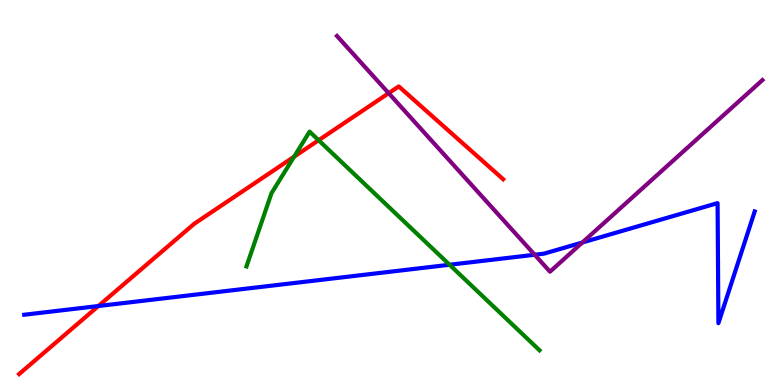[{'lines': ['blue', 'red'], 'intersections': [{'x': 1.27, 'y': 2.05}]}, {'lines': ['green', 'red'], 'intersections': [{'x': 3.79, 'y': 5.93}, {'x': 4.11, 'y': 6.36}]}, {'lines': ['purple', 'red'], 'intersections': [{'x': 5.02, 'y': 7.58}]}, {'lines': ['blue', 'green'], 'intersections': [{'x': 5.8, 'y': 3.12}]}, {'lines': ['blue', 'purple'], 'intersections': [{'x': 6.9, 'y': 3.38}, {'x': 7.51, 'y': 3.7}]}, {'lines': ['green', 'purple'], 'intersections': []}]